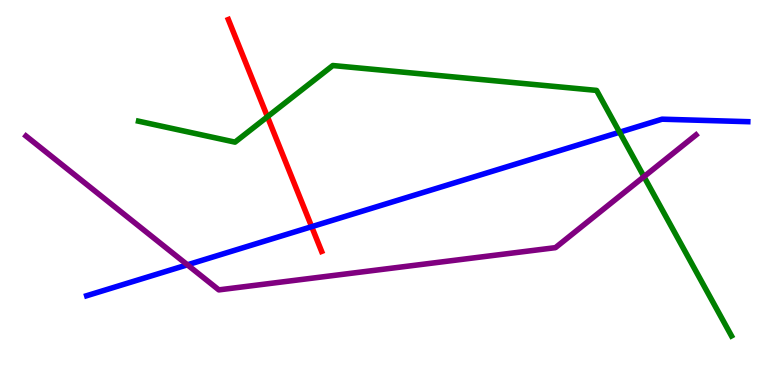[{'lines': ['blue', 'red'], 'intersections': [{'x': 4.02, 'y': 4.11}]}, {'lines': ['green', 'red'], 'intersections': [{'x': 3.45, 'y': 6.97}]}, {'lines': ['purple', 'red'], 'intersections': []}, {'lines': ['blue', 'green'], 'intersections': [{'x': 7.99, 'y': 6.57}]}, {'lines': ['blue', 'purple'], 'intersections': [{'x': 2.42, 'y': 3.12}]}, {'lines': ['green', 'purple'], 'intersections': [{'x': 8.31, 'y': 5.41}]}]